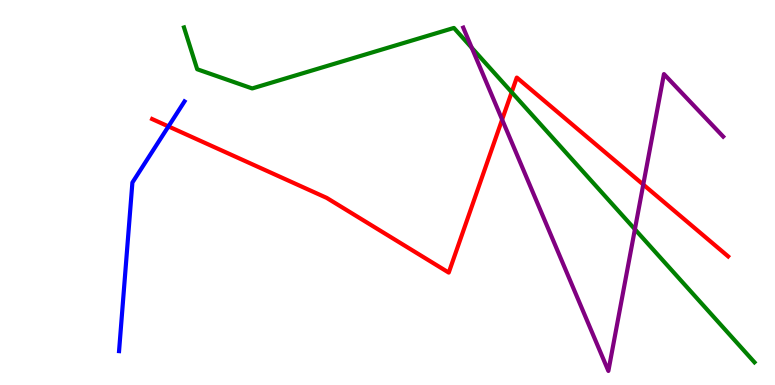[{'lines': ['blue', 'red'], 'intersections': [{'x': 2.17, 'y': 6.72}]}, {'lines': ['green', 'red'], 'intersections': [{'x': 6.6, 'y': 7.6}]}, {'lines': ['purple', 'red'], 'intersections': [{'x': 6.48, 'y': 6.89}, {'x': 8.3, 'y': 5.21}]}, {'lines': ['blue', 'green'], 'intersections': []}, {'lines': ['blue', 'purple'], 'intersections': []}, {'lines': ['green', 'purple'], 'intersections': [{'x': 6.09, 'y': 8.76}, {'x': 8.19, 'y': 4.04}]}]